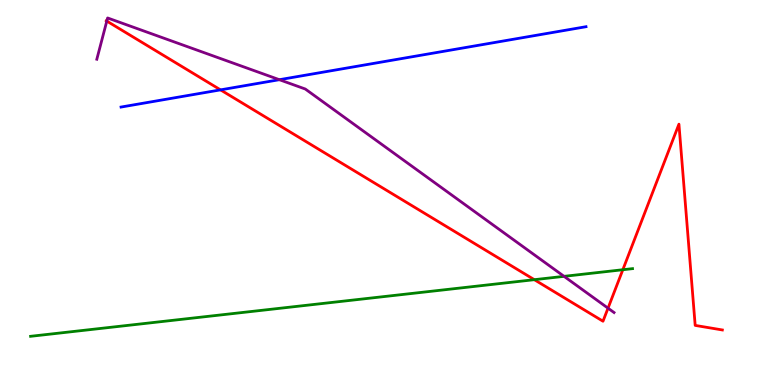[{'lines': ['blue', 'red'], 'intersections': [{'x': 2.85, 'y': 7.67}]}, {'lines': ['green', 'red'], 'intersections': [{'x': 6.89, 'y': 2.74}, {'x': 8.04, 'y': 2.99}]}, {'lines': ['purple', 'red'], 'intersections': [{'x': 1.38, 'y': 9.45}, {'x': 7.85, 'y': 2.0}]}, {'lines': ['blue', 'green'], 'intersections': []}, {'lines': ['blue', 'purple'], 'intersections': [{'x': 3.6, 'y': 7.93}]}, {'lines': ['green', 'purple'], 'intersections': [{'x': 7.28, 'y': 2.82}]}]